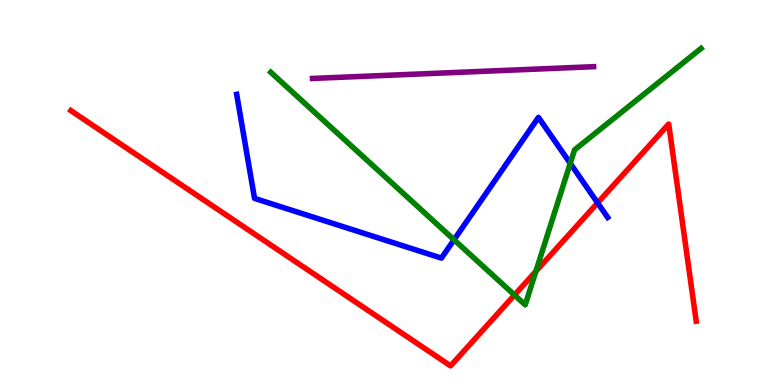[{'lines': ['blue', 'red'], 'intersections': [{'x': 7.71, 'y': 4.73}]}, {'lines': ['green', 'red'], 'intersections': [{'x': 6.64, 'y': 2.34}, {'x': 6.91, 'y': 2.95}]}, {'lines': ['purple', 'red'], 'intersections': []}, {'lines': ['blue', 'green'], 'intersections': [{'x': 5.86, 'y': 3.77}, {'x': 7.36, 'y': 5.76}]}, {'lines': ['blue', 'purple'], 'intersections': []}, {'lines': ['green', 'purple'], 'intersections': []}]